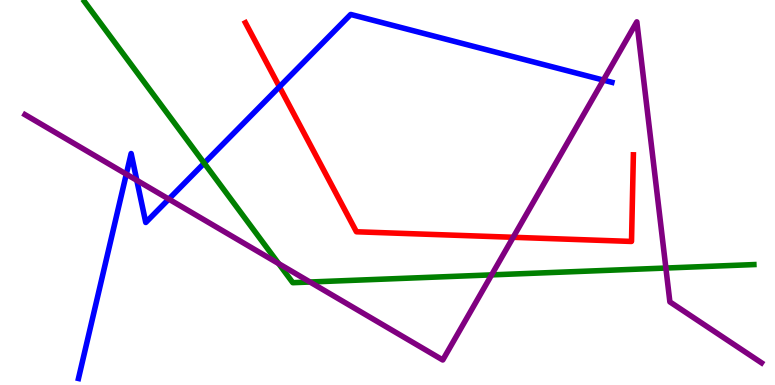[{'lines': ['blue', 'red'], 'intersections': [{'x': 3.61, 'y': 7.75}]}, {'lines': ['green', 'red'], 'intersections': []}, {'lines': ['purple', 'red'], 'intersections': [{'x': 6.62, 'y': 3.84}]}, {'lines': ['blue', 'green'], 'intersections': [{'x': 2.63, 'y': 5.76}]}, {'lines': ['blue', 'purple'], 'intersections': [{'x': 1.63, 'y': 5.48}, {'x': 1.77, 'y': 5.32}, {'x': 2.18, 'y': 4.83}, {'x': 7.79, 'y': 7.92}]}, {'lines': ['green', 'purple'], 'intersections': [{'x': 3.6, 'y': 3.15}, {'x': 4.0, 'y': 2.68}, {'x': 6.34, 'y': 2.86}, {'x': 8.59, 'y': 3.04}]}]